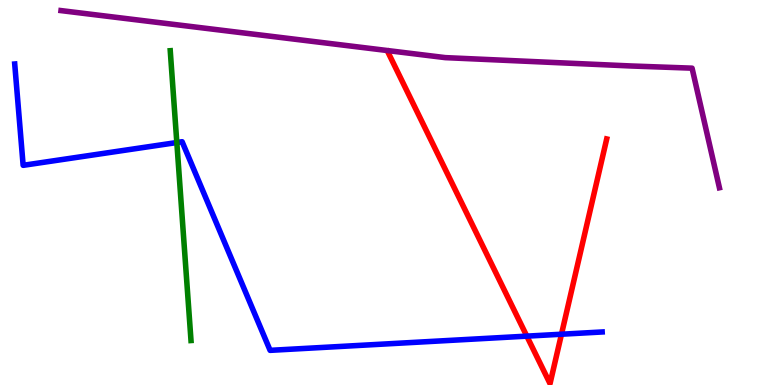[{'lines': ['blue', 'red'], 'intersections': [{'x': 6.8, 'y': 1.27}, {'x': 7.24, 'y': 1.32}]}, {'lines': ['green', 'red'], 'intersections': []}, {'lines': ['purple', 'red'], 'intersections': []}, {'lines': ['blue', 'green'], 'intersections': [{'x': 2.28, 'y': 6.3}]}, {'lines': ['blue', 'purple'], 'intersections': []}, {'lines': ['green', 'purple'], 'intersections': []}]